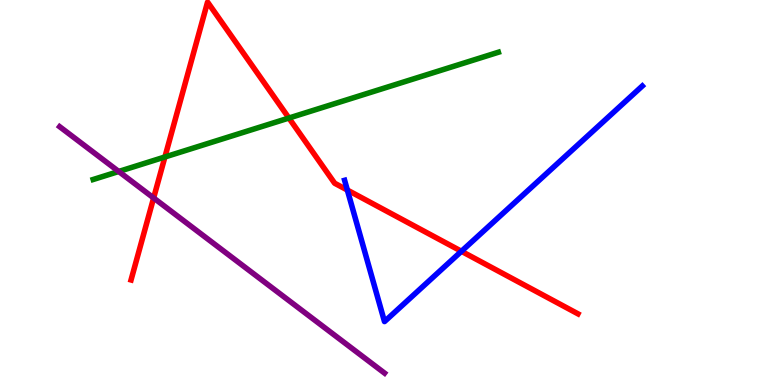[{'lines': ['blue', 'red'], 'intersections': [{'x': 4.48, 'y': 5.06}, {'x': 5.95, 'y': 3.47}]}, {'lines': ['green', 'red'], 'intersections': [{'x': 2.13, 'y': 5.92}, {'x': 3.73, 'y': 6.93}]}, {'lines': ['purple', 'red'], 'intersections': [{'x': 1.98, 'y': 4.86}]}, {'lines': ['blue', 'green'], 'intersections': []}, {'lines': ['blue', 'purple'], 'intersections': []}, {'lines': ['green', 'purple'], 'intersections': [{'x': 1.53, 'y': 5.55}]}]